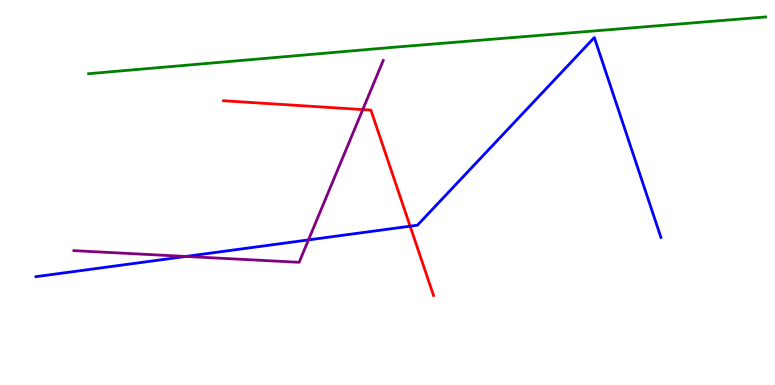[{'lines': ['blue', 'red'], 'intersections': [{'x': 5.29, 'y': 4.12}]}, {'lines': ['green', 'red'], 'intersections': []}, {'lines': ['purple', 'red'], 'intersections': [{'x': 4.68, 'y': 7.15}]}, {'lines': ['blue', 'green'], 'intersections': []}, {'lines': ['blue', 'purple'], 'intersections': [{'x': 2.4, 'y': 3.34}, {'x': 3.98, 'y': 3.77}]}, {'lines': ['green', 'purple'], 'intersections': []}]